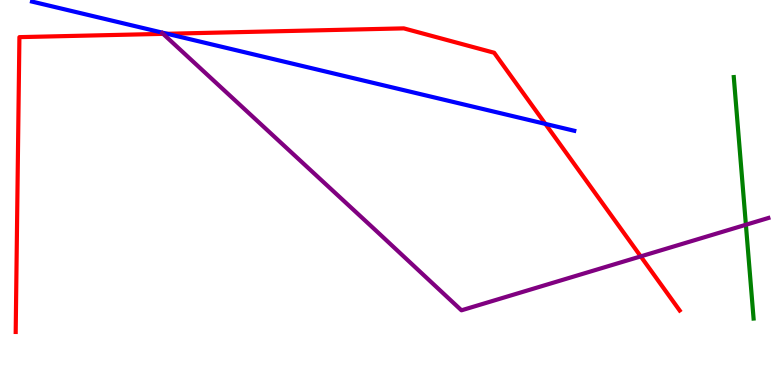[{'lines': ['blue', 'red'], 'intersections': [{'x': 2.16, 'y': 9.12}, {'x': 7.04, 'y': 6.78}]}, {'lines': ['green', 'red'], 'intersections': []}, {'lines': ['purple', 'red'], 'intersections': [{'x': 2.1, 'y': 9.12}, {'x': 8.27, 'y': 3.34}]}, {'lines': ['blue', 'green'], 'intersections': []}, {'lines': ['blue', 'purple'], 'intersections': []}, {'lines': ['green', 'purple'], 'intersections': [{'x': 9.62, 'y': 4.16}]}]